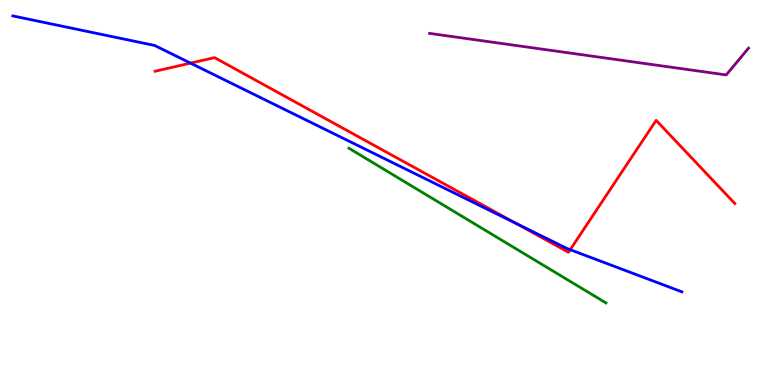[{'lines': ['blue', 'red'], 'intersections': [{'x': 2.46, 'y': 8.36}, {'x': 6.66, 'y': 4.2}, {'x': 7.36, 'y': 3.51}]}, {'lines': ['green', 'red'], 'intersections': []}, {'lines': ['purple', 'red'], 'intersections': []}, {'lines': ['blue', 'green'], 'intersections': []}, {'lines': ['blue', 'purple'], 'intersections': []}, {'lines': ['green', 'purple'], 'intersections': []}]